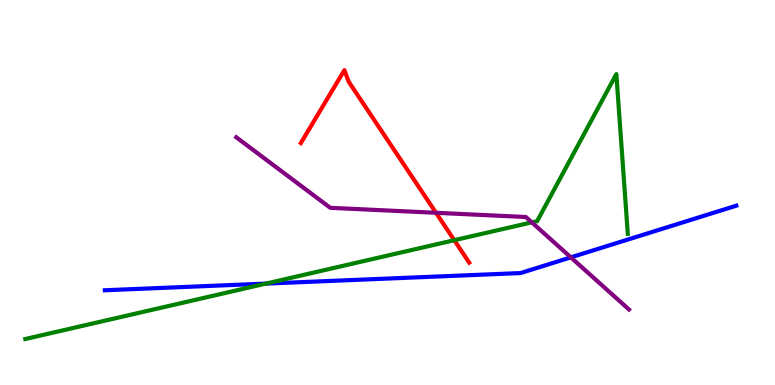[{'lines': ['blue', 'red'], 'intersections': []}, {'lines': ['green', 'red'], 'intersections': [{'x': 5.86, 'y': 3.76}]}, {'lines': ['purple', 'red'], 'intersections': [{'x': 5.63, 'y': 4.47}]}, {'lines': ['blue', 'green'], 'intersections': [{'x': 3.43, 'y': 2.63}]}, {'lines': ['blue', 'purple'], 'intersections': [{'x': 7.37, 'y': 3.32}]}, {'lines': ['green', 'purple'], 'intersections': [{'x': 6.86, 'y': 4.22}]}]